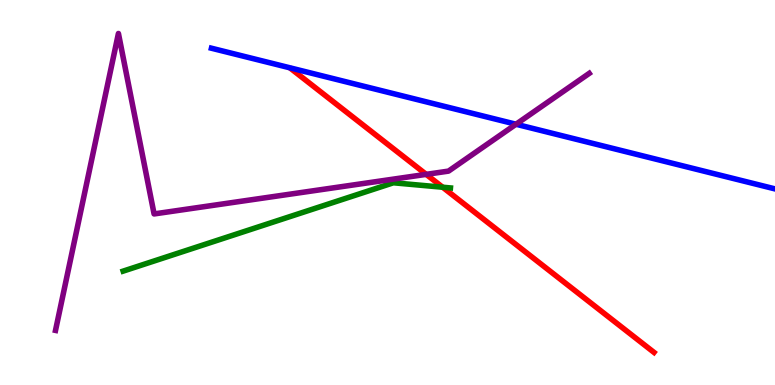[{'lines': ['blue', 'red'], 'intersections': []}, {'lines': ['green', 'red'], 'intersections': [{'x': 5.71, 'y': 5.14}]}, {'lines': ['purple', 'red'], 'intersections': [{'x': 5.5, 'y': 5.47}]}, {'lines': ['blue', 'green'], 'intersections': []}, {'lines': ['blue', 'purple'], 'intersections': [{'x': 6.66, 'y': 6.77}]}, {'lines': ['green', 'purple'], 'intersections': []}]